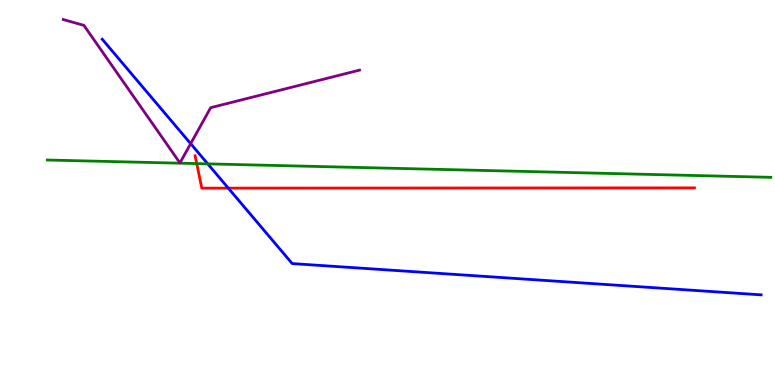[{'lines': ['blue', 'red'], 'intersections': [{'x': 2.95, 'y': 5.11}]}, {'lines': ['green', 'red'], 'intersections': [{'x': 2.54, 'y': 5.75}]}, {'lines': ['purple', 'red'], 'intersections': []}, {'lines': ['blue', 'green'], 'intersections': [{'x': 2.68, 'y': 5.74}]}, {'lines': ['blue', 'purple'], 'intersections': [{'x': 2.46, 'y': 6.27}]}, {'lines': ['green', 'purple'], 'intersections': []}]